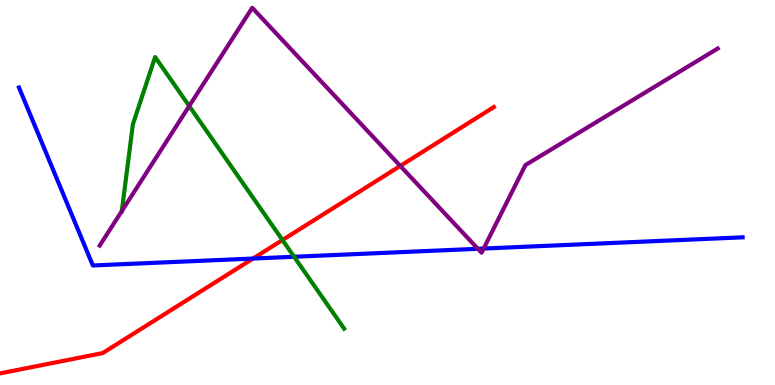[{'lines': ['blue', 'red'], 'intersections': [{'x': 3.26, 'y': 3.28}]}, {'lines': ['green', 'red'], 'intersections': [{'x': 3.64, 'y': 3.77}]}, {'lines': ['purple', 'red'], 'intersections': [{'x': 5.16, 'y': 5.69}]}, {'lines': ['blue', 'green'], 'intersections': [{'x': 3.79, 'y': 3.33}]}, {'lines': ['blue', 'purple'], 'intersections': [{'x': 6.17, 'y': 3.54}, {'x': 6.24, 'y': 3.54}]}, {'lines': ['green', 'purple'], 'intersections': [{'x': 1.57, 'y': 4.52}, {'x': 2.44, 'y': 7.25}]}]